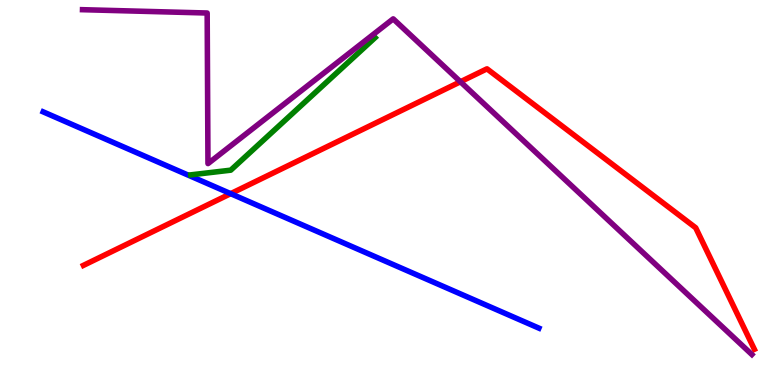[{'lines': ['blue', 'red'], 'intersections': [{'x': 2.98, 'y': 4.97}]}, {'lines': ['green', 'red'], 'intersections': []}, {'lines': ['purple', 'red'], 'intersections': [{'x': 5.94, 'y': 7.88}]}, {'lines': ['blue', 'green'], 'intersections': []}, {'lines': ['blue', 'purple'], 'intersections': []}, {'lines': ['green', 'purple'], 'intersections': []}]